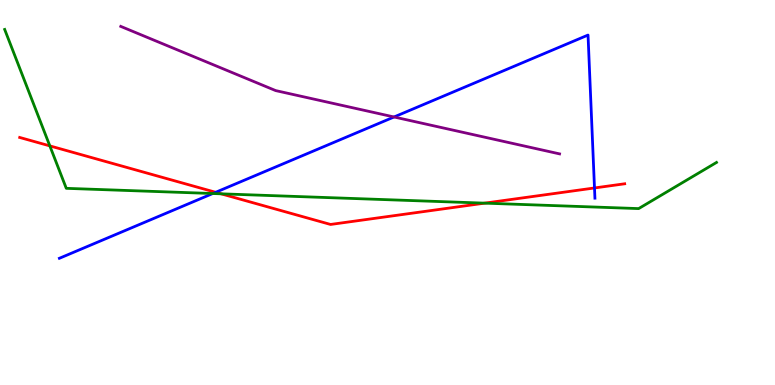[{'lines': ['blue', 'red'], 'intersections': [{'x': 2.78, 'y': 5.01}, {'x': 7.67, 'y': 5.12}]}, {'lines': ['green', 'red'], 'intersections': [{'x': 0.643, 'y': 6.21}, {'x': 2.85, 'y': 4.97}, {'x': 6.25, 'y': 4.72}]}, {'lines': ['purple', 'red'], 'intersections': []}, {'lines': ['blue', 'green'], 'intersections': [{'x': 2.75, 'y': 4.97}]}, {'lines': ['blue', 'purple'], 'intersections': [{'x': 5.08, 'y': 6.96}]}, {'lines': ['green', 'purple'], 'intersections': []}]